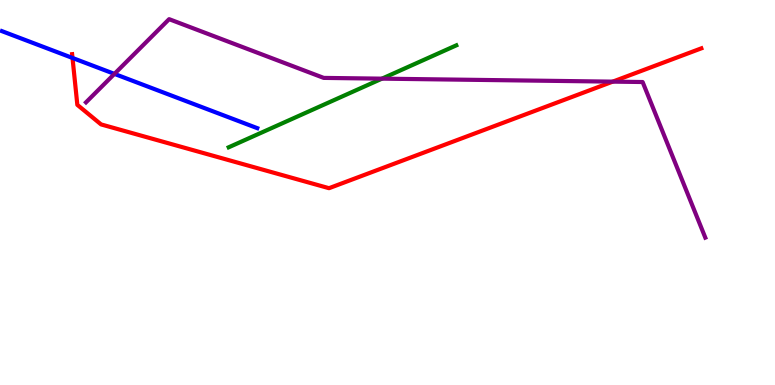[{'lines': ['blue', 'red'], 'intersections': [{'x': 0.936, 'y': 8.49}]}, {'lines': ['green', 'red'], 'intersections': []}, {'lines': ['purple', 'red'], 'intersections': [{'x': 7.91, 'y': 7.88}]}, {'lines': ['blue', 'green'], 'intersections': []}, {'lines': ['blue', 'purple'], 'intersections': [{'x': 1.48, 'y': 8.08}]}, {'lines': ['green', 'purple'], 'intersections': [{'x': 4.93, 'y': 7.96}]}]